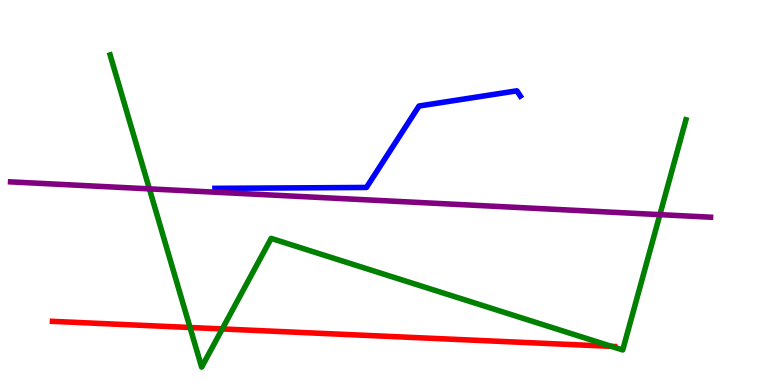[{'lines': ['blue', 'red'], 'intersections': []}, {'lines': ['green', 'red'], 'intersections': [{'x': 2.45, 'y': 1.49}, {'x': 2.87, 'y': 1.46}, {'x': 7.89, 'y': 1.0}]}, {'lines': ['purple', 'red'], 'intersections': []}, {'lines': ['blue', 'green'], 'intersections': []}, {'lines': ['blue', 'purple'], 'intersections': []}, {'lines': ['green', 'purple'], 'intersections': [{'x': 1.93, 'y': 5.09}, {'x': 8.51, 'y': 4.42}]}]